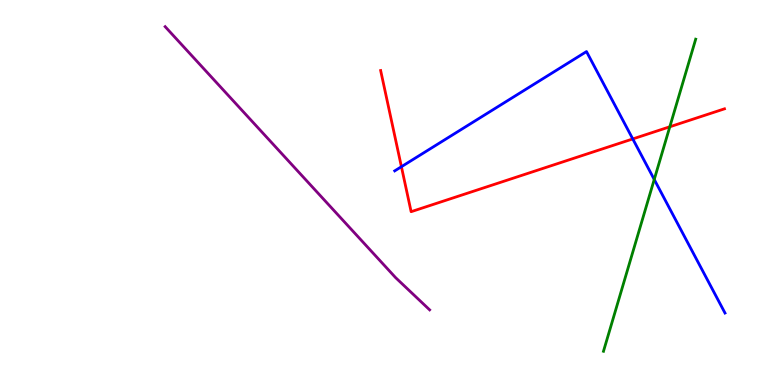[{'lines': ['blue', 'red'], 'intersections': [{'x': 5.18, 'y': 5.67}, {'x': 8.16, 'y': 6.39}]}, {'lines': ['green', 'red'], 'intersections': [{'x': 8.64, 'y': 6.71}]}, {'lines': ['purple', 'red'], 'intersections': []}, {'lines': ['blue', 'green'], 'intersections': [{'x': 8.44, 'y': 5.34}]}, {'lines': ['blue', 'purple'], 'intersections': []}, {'lines': ['green', 'purple'], 'intersections': []}]